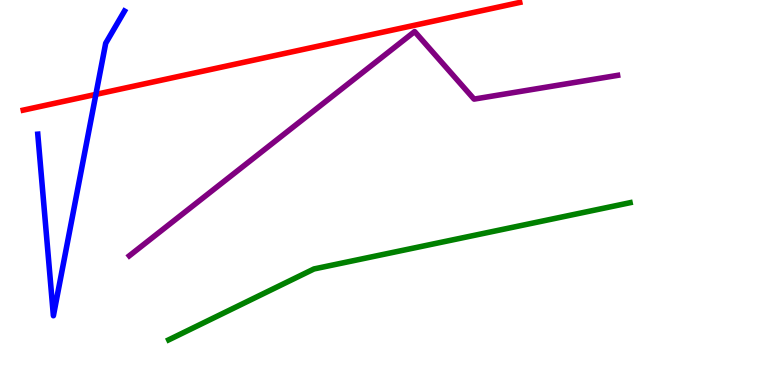[{'lines': ['blue', 'red'], 'intersections': [{'x': 1.24, 'y': 7.55}]}, {'lines': ['green', 'red'], 'intersections': []}, {'lines': ['purple', 'red'], 'intersections': []}, {'lines': ['blue', 'green'], 'intersections': []}, {'lines': ['blue', 'purple'], 'intersections': []}, {'lines': ['green', 'purple'], 'intersections': []}]